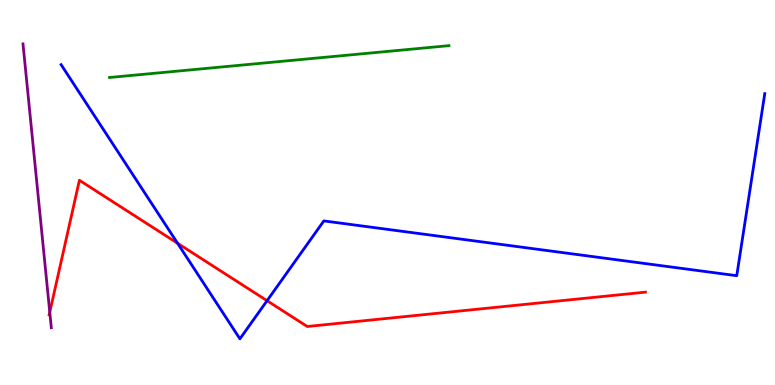[{'lines': ['blue', 'red'], 'intersections': [{'x': 2.29, 'y': 3.68}, {'x': 3.45, 'y': 2.19}]}, {'lines': ['green', 'red'], 'intersections': []}, {'lines': ['purple', 'red'], 'intersections': [{'x': 0.642, 'y': 1.89}]}, {'lines': ['blue', 'green'], 'intersections': []}, {'lines': ['blue', 'purple'], 'intersections': []}, {'lines': ['green', 'purple'], 'intersections': []}]